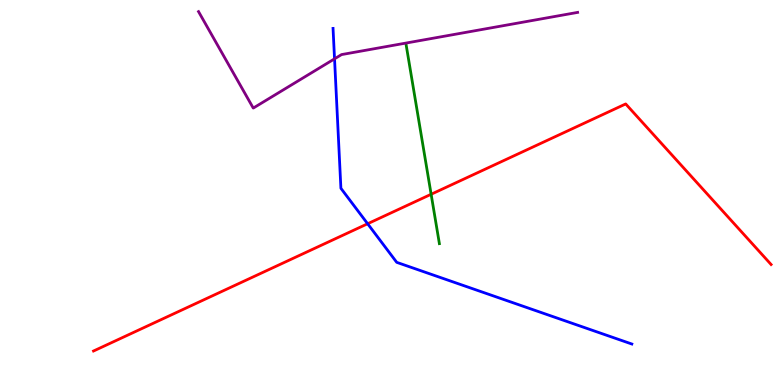[{'lines': ['blue', 'red'], 'intersections': [{'x': 4.74, 'y': 4.19}]}, {'lines': ['green', 'red'], 'intersections': [{'x': 5.56, 'y': 4.95}]}, {'lines': ['purple', 'red'], 'intersections': []}, {'lines': ['blue', 'green'], 'intersections': []}, {'lines': ['blue', 'purple'], 'intersections': [{'x': 4.32, 'y': 8.47}]}, {'lines': ['green', 'purple'], 'intersections': []}]